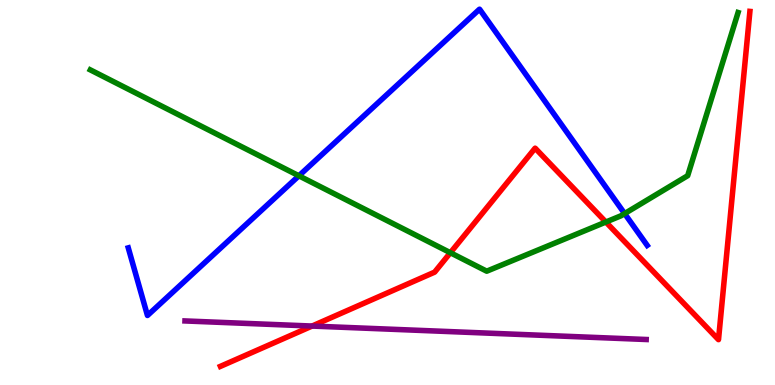[{'lines': ['blue', 'red'], 'intersections': []}, {'lines': ['green', 'red'], 'intersections': [{'x': 5.81, 'y': 3.44}, {'x': 7.82, 'y': 4.23}]}, {'lines': ['purple', 'red'], 'intersections': [{'x': 4.03, 'y': 1.53}]}, {'lines': ['blue', 'green'], 'intersections': [{'x': 3.86, 'y': 5.43}, {'x': 8.06, 'y': 4.45}]}, {'lines': ['blue', 'purple'], 'intersections': []}, {'lines': ['green', 'purple'], 'intersections': []}]